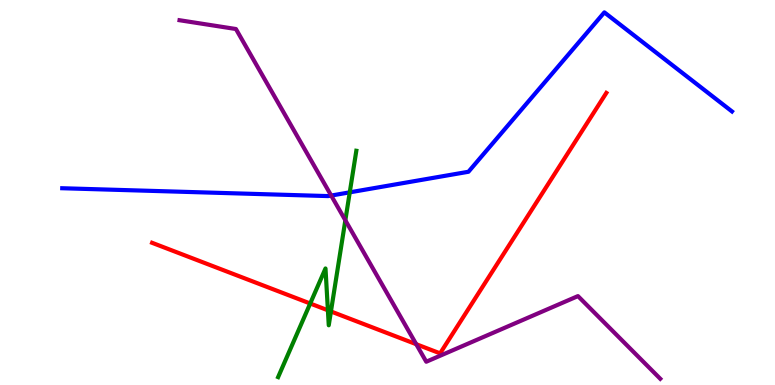[{'lines': ['blue', 'red'], 'intersections': []}, {'lines': ['green', 'red'], 'intersections': [{'x': 4.0, 'y': 2.12}, {'x': 4.23, 'y': 1.94}, {'x': 4.27, 'y': 1.91}]}, {'lines': ['purple', 'red'], 'intersections': [{'x': 5.37, 'y': 1.06}]}, {'lines': ['blue', 'green'], 'intersections': [{'x': 4.51, 'y': 5.0}]}, {'lines': ['blue', 'purple'], 'intersections': [{'x': 4.27, 'y': 4.92}]}, {'lines': ['green', 'purple'], 'intersections': [{'x': 4.46, 'y': 4.28}]}]